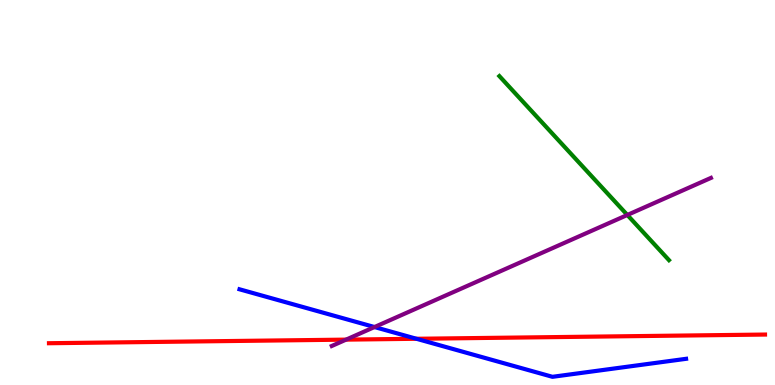[{'lines': ['blue', 'red'], 'intersections': [{'x': 5.37, 'y': 1.2}]}, {'lines': ['green', 'red'], 'intersections': []}, {'lines': ['purple', 'red'], 'intersections': [{'x': 4.47, 'y': 1.18}]}, {'lines': ['blue', 'green'], 'intersections': []}, {'lines': ['blue', 'purple'], 'intersections': [{'x': 4.83, 'y': 1.51}]}, {'lines': ['green', 'purple'], 'intersections': [{'x': 8.09, 'y': 4.42}]}]